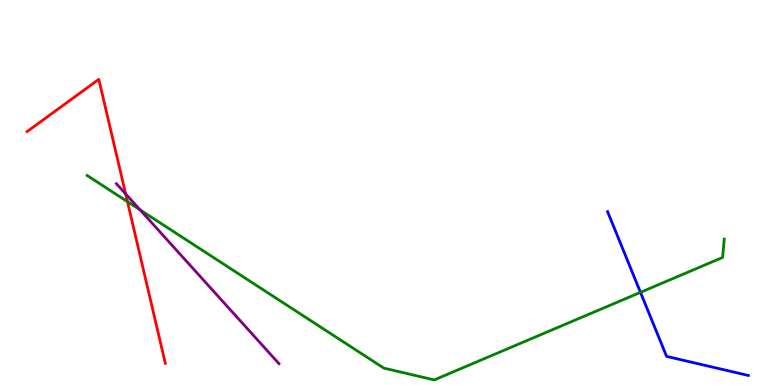[{'lines': ['blue', 'red'], 'intersections': []}, {'lines': ['green', 'red'], 'intersections': [{'x': 1.64, 'y': 4.76}]}, {'lines': ['purple', 'red'], 'intersections': [{'x': 1.62, 'y': 4.96}]}, {'lines': ['blue', 'green'], 'intersections': [{'x': 8.26, 'y': 2.41}]}, {'lines': ['blue', 'purple'], 'intersections': []}, {'lines': ['green', 'purple'], 'intersections': [{'x': 1.81, 'y': 4.55}]}]